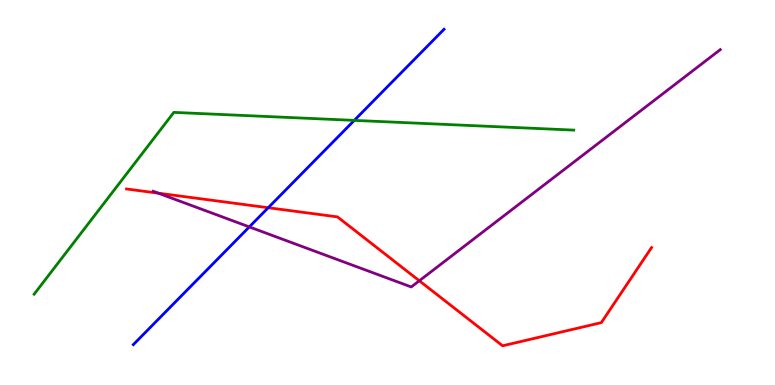[{'lines': ['blue', 'red'], 'intersections': [{'x': 3.46, 'y': 4.6}]}, {'lines': ['green', 'red'], 'intersections': []}, {'lines': ['purple', 'red'], 'intersections': [{'x': 2.04, 'y': 4.98}, {'x': 5.41, 'y': 2.71}]}, {'lines': ['blue', 'green'], 'intersections': [{'x': 4.57, 'y': 6.87}]}, {'lines': ['blue', 'purple'], 'intersections': [{'x': 3.22, 'y': 4.11}]}, {'lines': ['green', 'purple'], 'intersections': []}]